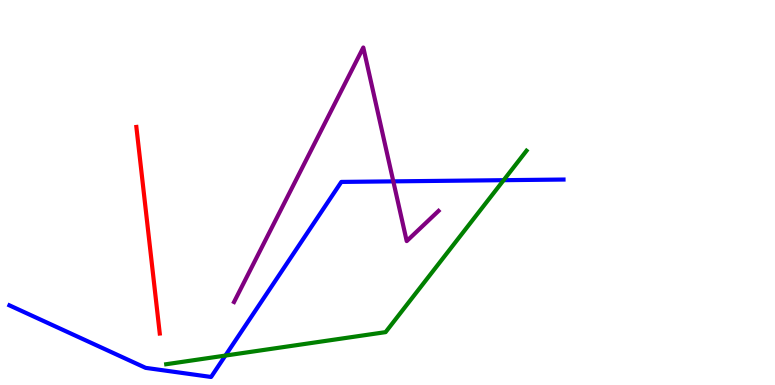[{'lines': ['blue', 'red'], 'intersections': []}, {'lines': ['green', 'red'], 'intersections': []}, {'lines': ['purple', 'red'], 'intersections': []}, {'lines': ['blue', 'green'], 'intersections': [{'x': 2.91, 'y': 0.764}, {'x': 6.5, 'y': 5.32}]}, {'lines': ['blue', 'purple'], 'intersections': [{'x': 5.08, 'y': 5.29}]}, {'lines': ['green', 'purple'], 'intersections': []}]